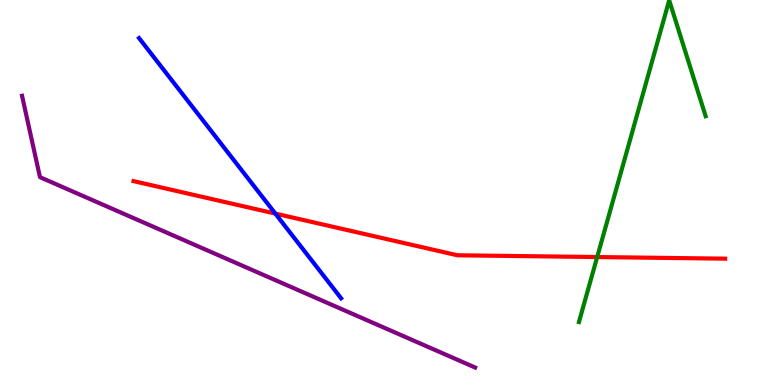[{'lines': ['blue', 'red'], 'intersections': [{'x': 3.55, 'y': 4.45}]}, {'lines': ['green', 'red'], 'intersections': [{'x': 7.71, 'y': 3.32}]}, {'lines': ['purple', 'red'], 'intersections': []}, {'lines': ['blue', 'green'], 'intersections': []}, {'lines': ['blue', 'purple'], 'intersections': []}, {'lines': ['green', 'purple'], 'intersections': []}]